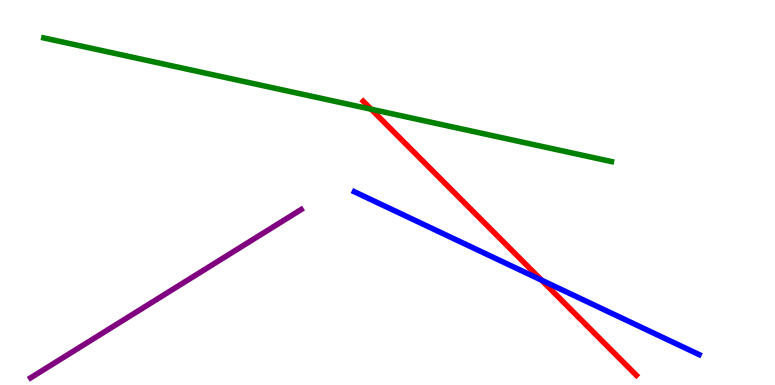[{'lines': ['blue', 'red'], 'intersections': [{'x': 6.99, 'y': 2.72}]}, {'lines': ['green', 'red'], 'intersections': [{'x': 4.79, 'y': 7.16}]}, {'lines': ['purple', 'red'], 'intersections': []}, {'lines': ['blue', 'green'], 'intersections': []}, {'lines': ['blue', 'purple'], 'intersections': []}, {'lines': ['green', 'purple'], 'intersections': []}]